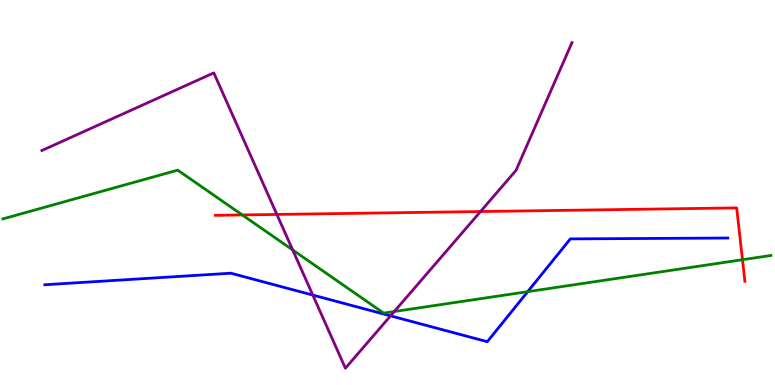[{'lines': ['blue', 'red'], 'intersections': []}, {'lines': ['green', 'red'], 'intersections': [{'x': 3.13, 'y': 4.42}, {'x': 9.58, 'y': 3.25}]}, {'lines': ['purple', 'red'], 'intersections': [{'x': 3.57, 'y': 4.43}, {'x': 6.2, 'y': 4.51}]}, {'lines': ['blue', 'green'], 'intersections': [{'x': 6.81, 'y': 2.42}]}, {'lines': ['blue', 'purple'], 'intersections': [{'x': 4.04, 'y': 2.34}, {'x': 5.04, 'y': 1.8}]}, {'lines': ['green', 'purple'], 'intersections': [{'x': 3.78, 'y': 3.51}, {'x': 5.09, 'y': 1.91}]}]